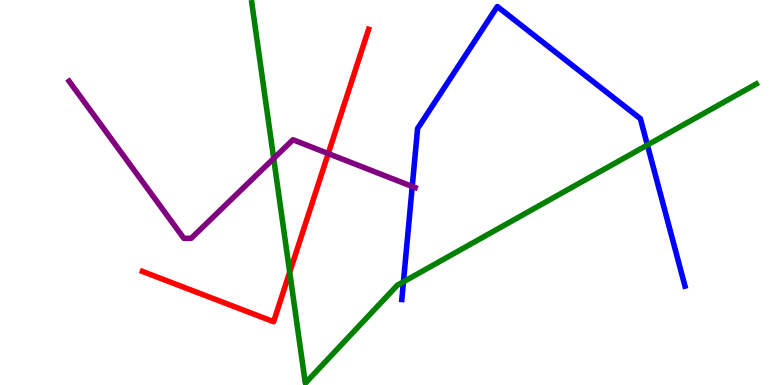[{'lines': ['blue', 'red'], 'intersections': []}, {'lines': ['green', 'red'], 'intersections': [{'x': 3.74, 'y': 2.93}]}, {'lines': ['purple', 'red'], 'intersections': [{'x': 4.24, 'y': 6.01}]}, {'lines': ['blue', 'green'], 'intersections': [{'x': 5.21, 'y': 2.68}, {'x': 8.35, 'y': 6.23}]}, {'lines': ['blue', 'purple'], 'intersections': [{'x': 5.32, 'y': 5.16}]}, {'lines': ['green', 'purple'], 'intersections': [{'x': 3.53, 'y': 5.89}]}]